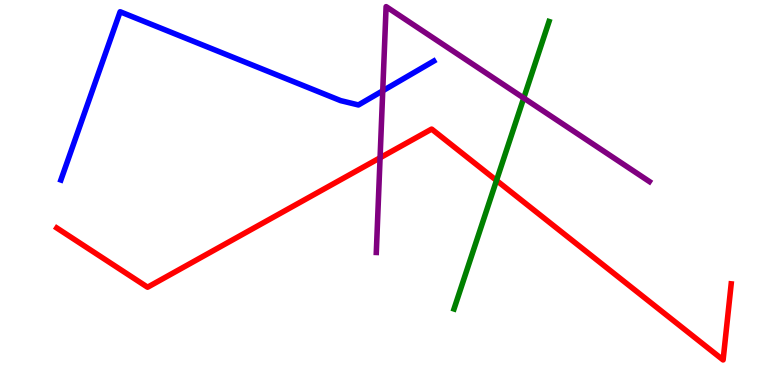[{'lines': ['blue', 'red'], 'intersections': []}, {'lines': ['green', 'red'], 'intersections': [{'x': 6.41, 'y': 5.31}]}, {'lines': ['purple', 'red'], 'intersections': [{'x': 4.9, 'y': 5.9}]}, {'lines': ['blue', 'green'], 'intersections': []}, {'lines': ['blue', 'purple'], 'intersections': [{'x': 4.94, 'y': 7.64}]}, {'lines': ['green', 'purple'], 'intersections': [{'x': 6.76, 'y': 7.45}]}]